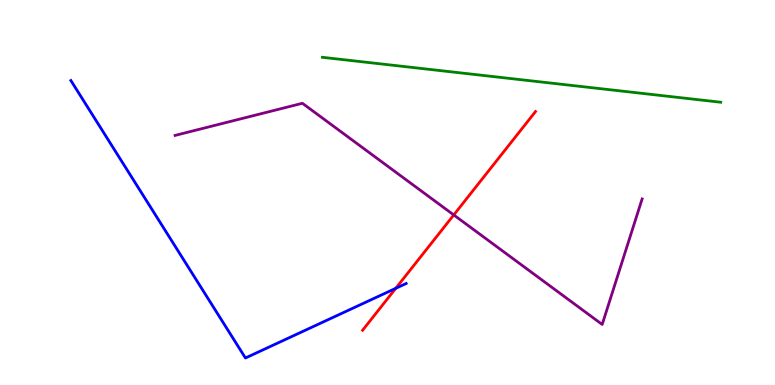[{'lines': ['blue', 'red'], 'intersections': [{'x': 5.11, 'y': 2.51}]}, {'lines': ['green', 'red'], 'intersections': []}, {'lines': ['purple', 'red'], 'intersections': [{'x': 5.85, 'y': 4.42}]}, {'lines': ['blue', 'green'], 'intersections': []}, {'lines': ['blue', 'purple'], 'intersections': []}, {'lines': ['green', 'purple'], 'intersections': []}]